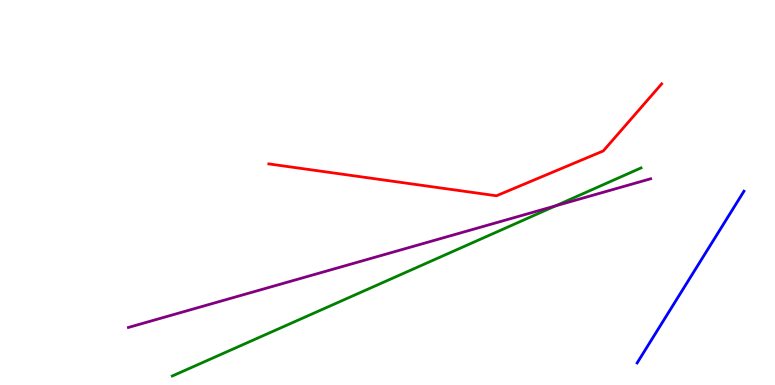[{'lines': ['blue', 'red'], 'intersections': []}, {'lines': ['green', 'red'], 'intersections': []}, {'lines': ['purple', 'red'], 'intersections': []}, {'lines': ['blue', 'green'], 'intersections': []}, {'lines': ['blue', 'purple'], 'intersections': []}, {'lines': ['green', 'purple'], 'intersections': [{'x': 7.17, 'y': 4.65}]}]